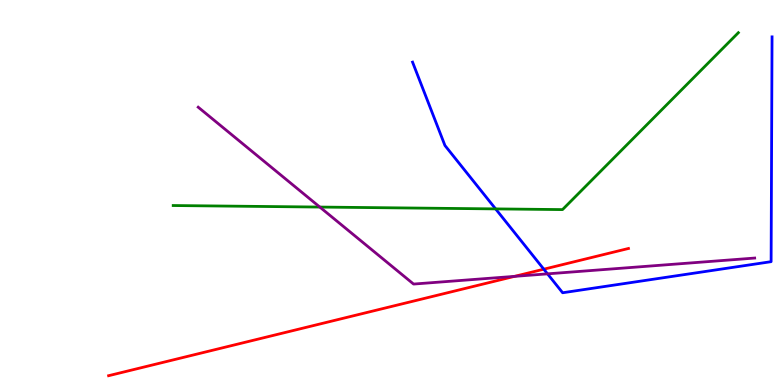[{'lines': ['blue', 'red'], 'intersections': [{'x': 7.02, 'y': 3.01}]}, {'lines': ['green', 'red'], 'intersections': []}, {'lines': ['purple', 'red'], 'intersections': [{'x': 6.64, 'y': 2.82}]}, {'lines': ['blue', 'green'], 'intersections': [{'x': 6.4, 'y': 4.57}]}, {'lines': ['blue', 'purple'], 'intersections': [{'x': 7.06, 'y': 2.89}]}, {'lines': ['green', 'purple'], 'intersections': [{'x': 4.13, 'y': 4.62}]}]